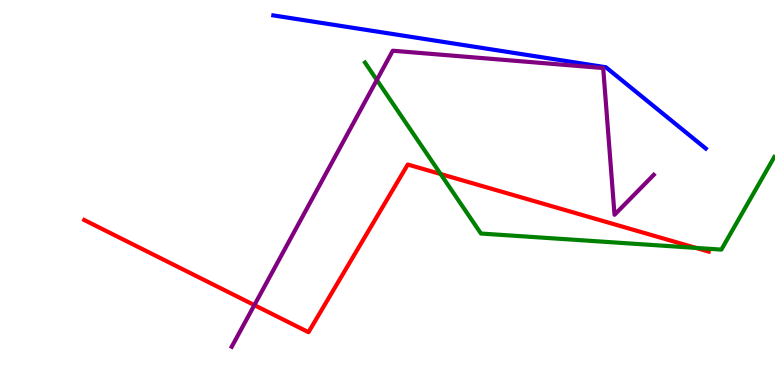[{'lines': ['blue', 'red'], 'intersections': []}, {'lines': ['green', 'red'], 'intersections': [{'x': 5.69, 'y': 5.48}, {'x': 8.98, 'y': 3.56}]}, {'lines': ['purple', 'red'], 'intersections': [{'x': 3.28, 'y': 2.08}]}, {'lines': ['blue', 'green'], 'intersections': []}, {'lines': ['blue', 'purple'], 'intersections': []}, {'lines': ['green', 'purple'], 'intersections': [{'x': 4.86, 'y': 7.92}]}]